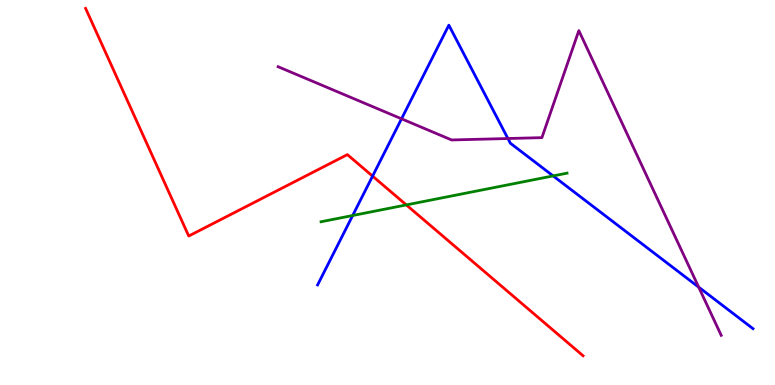[{'lines': ['blue', 'red'], 'intersections': [{'x': 4.81, 'y': 5.43}]}, {'lines': ['green', 'red'], 'intersections': [{'x': 5.24, 'y': 4.68}]}, {'lines': ['purple', 'red'], 'intersections': []}, {'lines': ['blue', 'green'], 'intersections': [{'x': 4.55, 'y': 4.4}, {'x': 7.14, 'y': 5.43}]}, {'lines': ['blue', 'purple'], 'intersections': [{'x': 5.18, 'y': 6.91}, {'x': 6.55, 'y': 6.4}, {'x': 9.02, 'y': 2.54}]}, {'lines': ['green', 'purple'], 'intersections': []}]